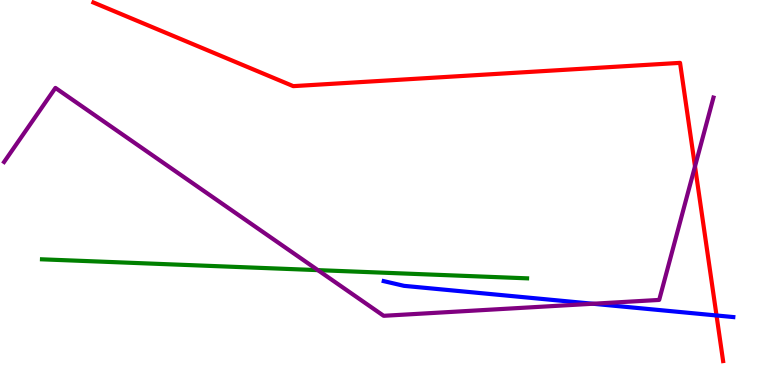[{'lines': ['blue', 'red'], 'intersections': [{'x': 9.25, 'y': 1.81}]}, {'lines': ['green', 'red'], 'intersections': []}, {'lines': ['purple', 'red'], 'intersections': [{'x': 8.97, 'y': 5.68}]}, {'lines': ['blue', 'green'], 'intersections': []}, {'lines': ['blue', 'purple'], 'intersections': [{'x': 7.65, 'y': 2.11}]}, {'lines': ['green', 'purple'], 'intersections': [{'x': 4.1, 'y': 2.98}]}]